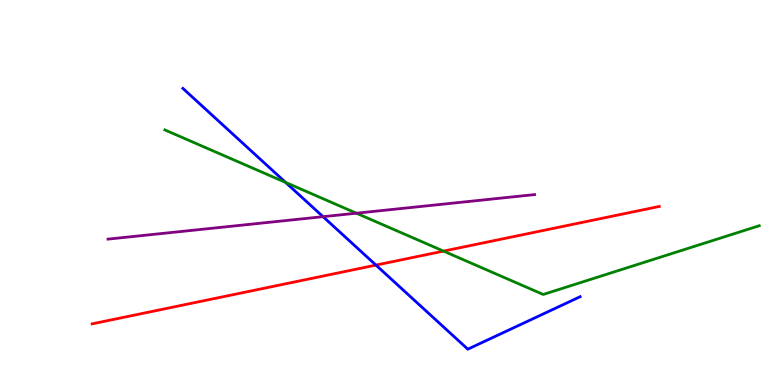[{'lines': ['blue', 'red'], 'intersections': [{'x': 4.85, 'y': 3.11}]}, {'lines': ['green', 'red'], 'intersections': [{'x': 5.72, 'y': 3.48}]}, {'lines': ['purple', 'red'], 'intersections': []}, {'lines': ['blue', 'green'], 'intersections': [{'x': 3.69, 'y': 5.26}]}, {'lines': ['blue', 'purple'], 'intersections': [{'x': 4.17, 'y': 4.37}]}, {'lines': ['green', 'purple'], 'intersections': [{'x': 4.6, 'y': 4.46}]}]